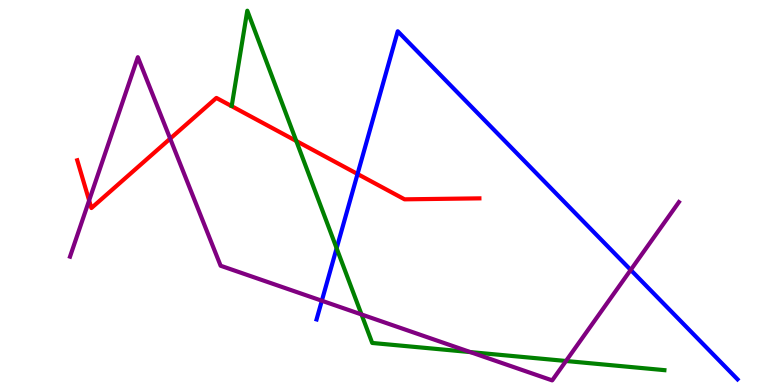[{'lines': ['blue', 'red'], 'intersections': [{'x': 4.61, 'y': 5.48}]}, {'lines': ['green', 'red'], 'intersections': [{'x': 3.82, 'y': 6.34}]}, {'lines': ['purple', 'red'], 'intersections': [{'x': 1.15, 'y': 4.79}, {'x': 2.2, 'y': 6.4}]}, {'lines': ['blue', 'green'], 'intersections': [{'x': 4.34, 'y': 3.55}]}, {'lines': ['blue', 'purple'], 'intersections': [{'x': 4.15, 'y': 2.19}, {'x': 8.14, 'y': 2.99}]}, {'lines': ['green', 'purple'], 'intersections': [{'x': 4.66, 'y': 1.83}, {'x': 6.07, 'y': 0.855}, {'x': 7.3, 'y': 0.624}]}]